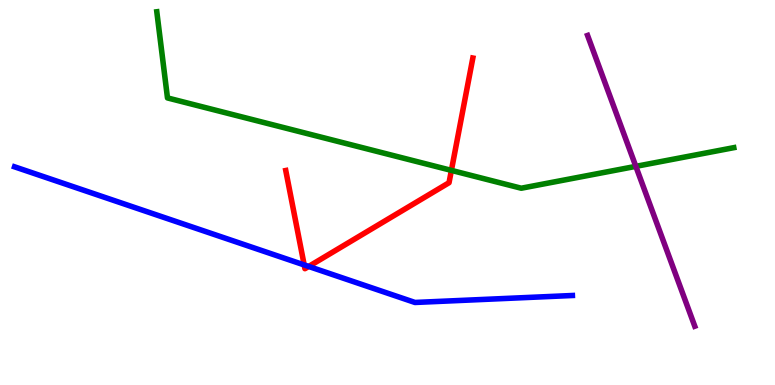[{'lines': ['blue', 'red'], 'intersections': [{'x': 3.93, 'y': 3.12}, {'x': 3.98, 'y': 3.08}]}, {'lines': ['green', 'red'], 'intersections': [{'x': 5.82, 'y': 5.57}]}, {'lines': ['purple', 'red'], 'intersections': []}, {'lines': ['blue', 'green'], 'intersections': []}, {'lines': ['blue', 'purple'], 'intersections': []}, {'lines': ['green', 'purple'], 'intersections': [{'x': 8.2, 'y': 5.68}]}]